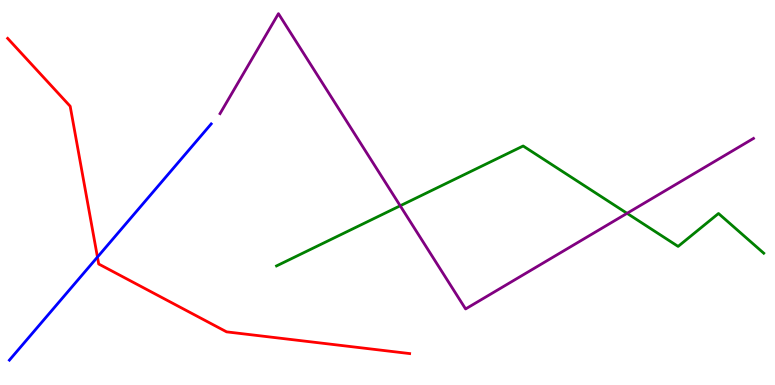[{'lines': ['blue', 'red'], 'intersections': [{'x': 1.26, 'y': 3.32}]}, {'lines': ['green', 'red'], 'intersections': []}, {'lines': ['purple', 'red'], 'intersections': []}, {'lines': ['blue', 'green'], 'intersections': []}, {'lines': ['blue', 'purple'], 'intersections': []}, {'lines': ['green', 'purple'], 'intersections': [{'x': 5.16, 'y': 4.66}, {'x': 8.09, 'y': 4.46}]}]